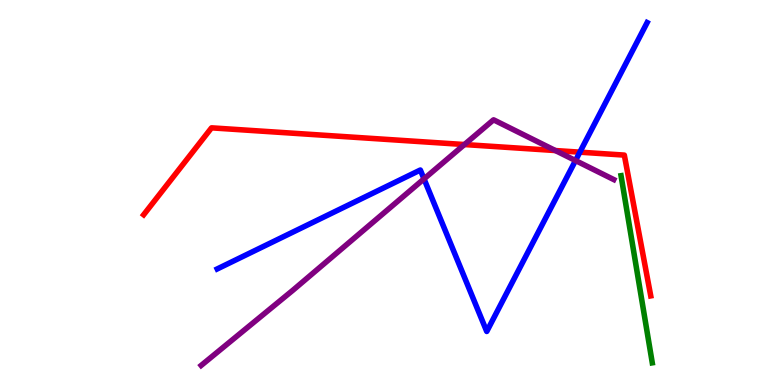[{'lines': ['blue', 'red'], 'intersections': [{'x': 7.48, 'y': 6.05}]}, {'lines': ['green', 'red'], 'intersections': []}, {'lines': ['purple', 'red'], 'intersections': [{'x': 5.99, 'y': 6.25}, {'x': 7.17, 'y': 6.09}]}, {'lines': ['blue', 'green'], 'intersections': []}, {'lines': ['blue', 'purple'], 'intersections': [{'x': 5.47, 'y': 5.35}, {'x': 7.43, 'y': 5.83}]}, {'lines': ['green', 'purple'], 'intersections': []}]